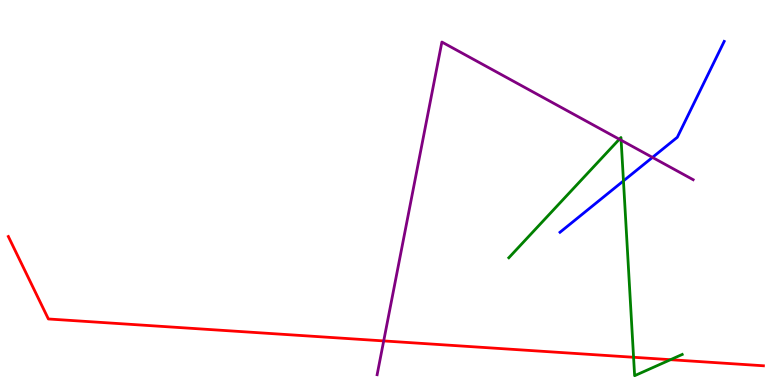[{'lines': ['blue', 'red'], 'intersections': []}, {'lines': ['green', 'red'], 'intersections': [{'x': 8.18, 'y': 0.72}, {'x': 8.65, 'y': 0.657}]}, {'lines': ['purple', 'red'], 'intersections': [{'x': 4.95, 'y': 1.14}]}, {'lines': ['blue', 'green'], 'intersections': [{'x': 8.04, 'y': 5.3}]}, {'lines': ['blue', 'purple'], 'intersections': [{'x': 8.42, 'y': 5.91}]}, {'lines': ['green', 'purple'], 'intersections': [{'x': 7.99, 'y': 6.38}, {'x': 8.01, 'y': 6.36}]}]